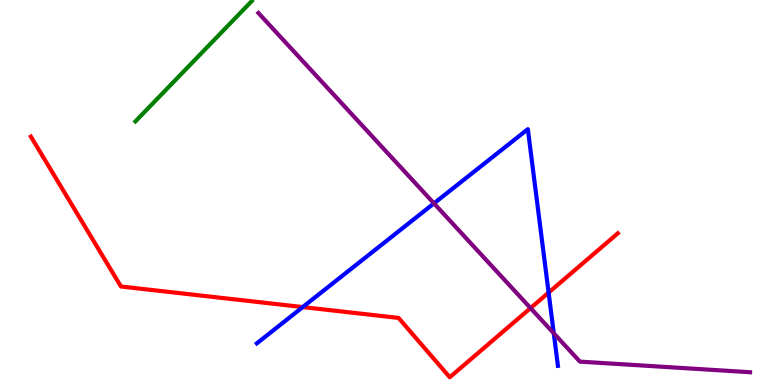[{'lines': ['blue', 'red'], 'intersections': [{'x': 3.91, 'y': 2.02}, {'x': 7.08, 'y': 2.4}]}, {'lines': ['green', 'red'], 'intersections': []}, {'lines': ['purple', 'red'], 'intersections': [{'x': 6.85, 'y': 2.0}]}, {'lines': ['blue', 'green'], 'intersections': []}, {'lines': ['blue', 'purple'], 'intersections': [{'x': 5.6, 'y': 4.72}, {'x': 7.15, 'y': 1.34}]}, {'lines': ['green', 'purple'], 'intersections': []}]